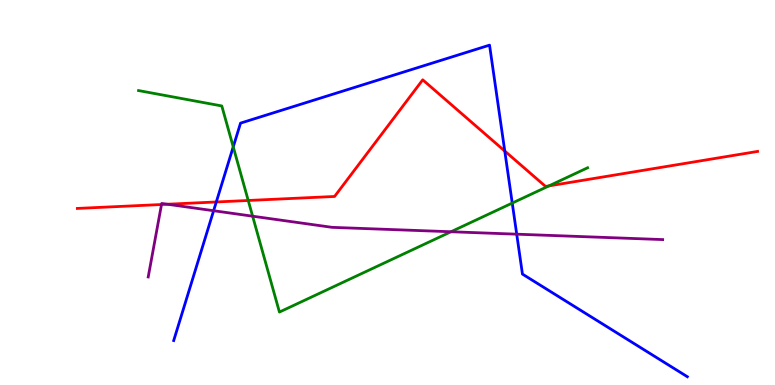[{'lines': ['blue', 'red'], 'intersections': [{'x': 2.79, 'y': 4.75}, {'x': 6.51, 'y': 6.08}]}, {'lines': ['green', 'red'], 'intersections': [{'x': 3.2, 'y': 4.79}, {'x': 7.08, 'y': 5.17}]}, {'lines': ['purple', 'red'], 'intersections': [{'x': 2.08, 'y': 4.69}, {'x': 2.16, 'y': 4.7}]}, {'lines': ['blue', 'green'], 'intersections': [{'x': 3.01, 'y': 6.19}, {'x': 6.61, 'y': 4.73}]}, {'lines': ['blue', 'purple'], 'intersections': [{'x': 2.76, 'y': 4.53}, {'x': 6.67, 'y': 3.92}]}, {'lines': ['green', 'purple'], 'intersections': [{'x': 3.26, 'y': 4.38}, {'x': 5.82, 'y': 3.98}]}]